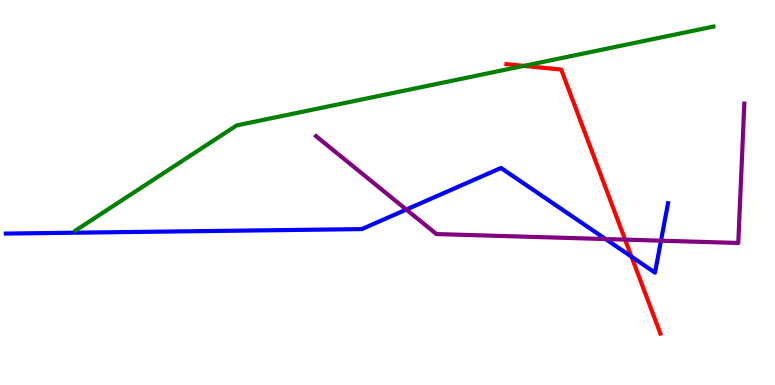[{'lines': ['blue', 'red'], 'intersections': [{'x': 8.15, 'y': 3.33}]}, {'lines': ['green', 'red'], 'intersections': [{'x': 6.76, 'y': 8.29}]}, {'lines': ['purple', 'red'], 'intersections': [{'x': 8.07, 'y': 3.78}]}, {'lines': ['blue', 'green'], 'intersections': []}, {'lines': ['blue', 'purple'], 'intersections': [{'x': 5.24, 'y': 4.56}, {'x': 7.81, 'y': 3.79}, {'x': 8.53, 'y': 3.75}]}, {'lines': ['green', 'purple'], 'intersections': []}]